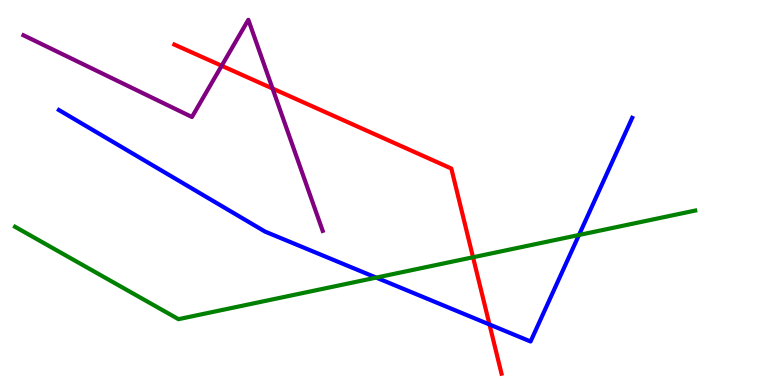[{'lines': ['blue', 'red'], 'intersections': [{'x': 6.32, 'y': 1.57}]}, {'lines': ['green', 'red'], 'intersections': [{'x': 6.1, 'y': 3.32}]}, {'lines': ['purple', 'red'], 'intersections': [{'x': 2.86, 'y': 8.29}, {'x': 3.52, 'y': 7.7}]}, {'lines': ['blue', 'green'], 'intersections': [{'x': 4.85, 'y': 2.79}, {'x': 7.47, 'y': 3.9}]}, {'lines': ['blue', 'purple'], 'intersections': []}, {'lines': ['green', 'purple'], 'intersections': []}]